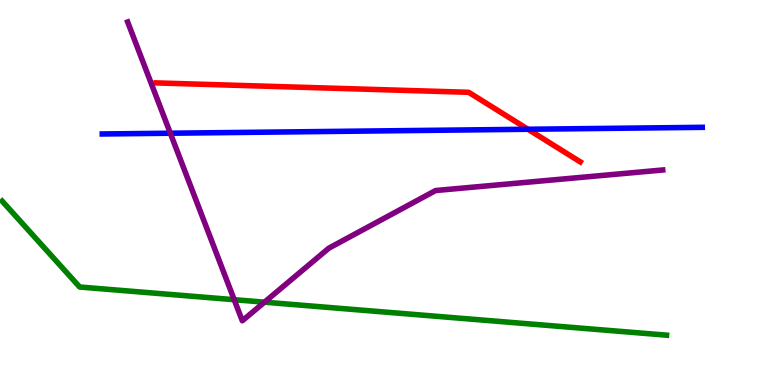[{'lines': ['blue', 'red'], 'intersections': [{'x': 6.81, 'y': 6.64}]}, {'lines': ['green', 'red'], 'intersections': []}, {'lines': ['purple', 'red'], 'intersections': []}, {'lines': ['blue', 'green'], 'intersections': []}, {'lines': ['blue', 'purple'], 'intersections': [{'x': 2.2, 'y': 6.54}]}, {'lines': ['green', 'purple'], 'intersections': [{'x': 3.02, 'y': 2.22}, {'x': 3.41, 'y': 2.15}]}]